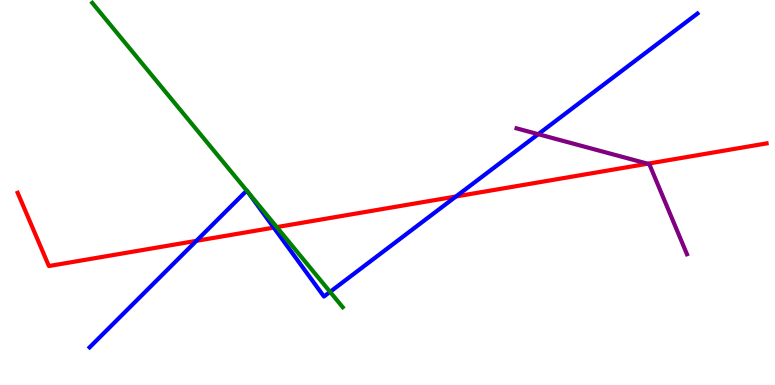[{'lines': ['blue', 'red'], 'intersections': [{'x': 2.53, 'y': 3.74}, {'x': 3.53, 'y': 4.09}, {'x': 5.88, 'y': 4.9}]}, {'lines': ['green', 'red'], 'intersections': [{'x': 3.57, 'y': 4.1}]}, {'lines': ['purple', 'red'], 'intersections': [{'x': 8.36, 'y': 5.75}]}, {'lines': ['blue', 'green'], 'intersections': [{'x': 3.18, 'y': 5.05}, {'x': 3.19, 'y': 5.04}, {'x': 4.26, 'y': 2.42}]}, {'lines': ['blue', 'purple'], 'intersections': [{'x': 6.94, 'y': 6.51}]}, {'lines': ['green', 'purple'], 'intersections': []}]